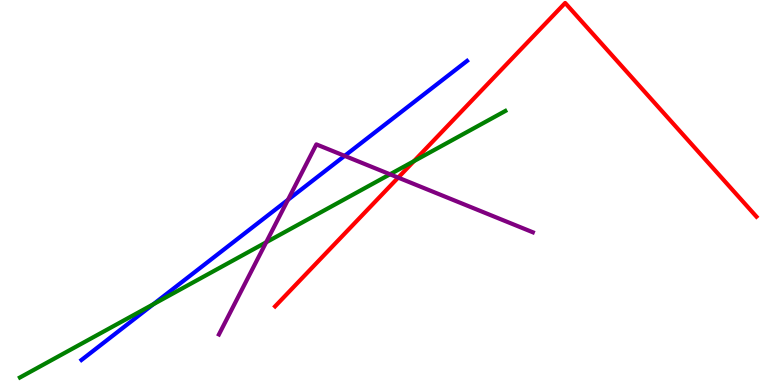[{'lines': ['blue', 'red'], 'intersections': []}, {'lines': ['green', 'red'], 'intersections': [{'x': 5.34, 'y': 5.81}]}, {'lines': ['purple', 'red'], 'intersections': [{'x': 5.14, 'y': 5.39}]}, {'lines': ['blue', 'green'], 'intersections': [{'x': 1.98, 'y': 2.1}]}, {'lines': ['blue', 'purple'], 'intersections': [{'x': 3.72, 'y': 4.81}, {'x': 4.45, 'y': 5.95}]}, {'lines': ['green', 'purple'], 'intersections': [{'x': 3.43, 'y': 3.71}, {'x': 5.03, 'y': 5.47}]}]